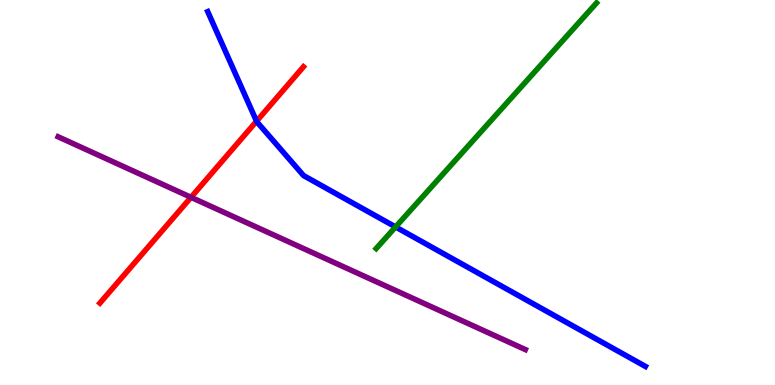[{'lines': ['blue', 'red'], 'intersections': [{'x': 3.31, 'y': 6.85}]}, {'lines': ['green', 'red'], 'intersections': []}, {'lines': ['purple', 'red'], 'intersections': [{'x': 2.46, 'y': 4.88}]}, {'lines': ['blue', 'green'], 'intersections': [{'x': 5.1, 'y': 4.11}]}, {'lines': ['blue', 'purple'], 'intersections': []}, {'lines': ['green', 'purple'], 'intersections': []}]